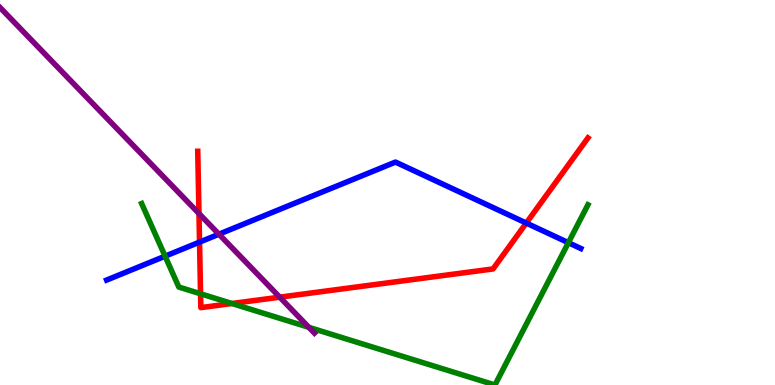[{'lines': ['blue', 'red'], 'intersections': [{'x': 2.57, 'y': 3.71}, {'x': 6.79, 'y': 4.21}]}, {'lines': ['green', 'red'], 'intersections': [{'x': 2.59, 'y': 2.37}, {'x': 2.99, 'y': 2.12}]}, {'lines': ['purple', 'red'], 'intersections': [{'x': 2.57, 'y': 4.45}, {'x': 3.61, 'y': 2.28}]}, {'lines': ['blue', 'green'], 'intersections': [{'x': 2.13, 'y': 3.35}, {'x': 7.33, 'y': 3.7}]}, {'lines': ['blue', 'purple'], 'intersections': [{'x': 2.82, 'y': 3.92}]}, {'lines': ['green', 'purple'], 'intersections': [{'x': 3.99, 'y': 1.5}]}]